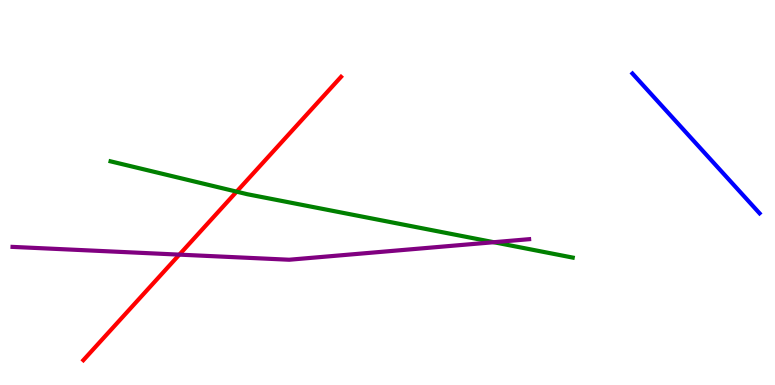[{'lines': ['blue', 'red'], 'intersections': []}, {'lines': ['green', 'red'], 'intersections': [{'x': 3.05, 'y': 5.02}]}, {'lines': ['purple', 'red'], 'intersections': [{'x': 2.31, 'y': 3.39}]}, {'lines': ['blue', 'green'], 'intersections': []}, {'lines': ['blue', 'purple'], 'intersections': []}, {'lines': ['green', 'purple'], 'intersections': [{'x': 6.37, 'y': 3.71}]}]